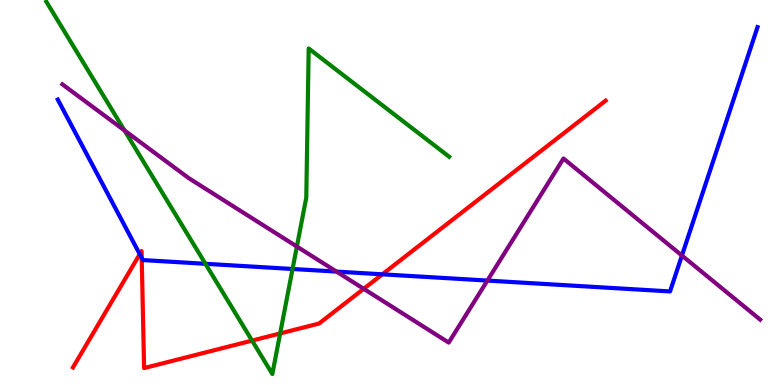[{'lines': ['blue', 'red'], 'intersections': [{'x': 1.8, 'y': 3.4}, {'x': 1.83, 'y': 3.3}, {'x': 4.93, 'y': 2.87}]}, {'lines': ['green', 'red'], 'intersections': [{'x': 3.25, 'y': 1.15}, {'x': 3.61, 'y': 1.34}]}, {'lines': ['purple', 'red'], 'intersections': [{'x': 4.69, 'y': 2.5}]}, {'lines': ['blue', 'green'], 'intersections': [{'x': 2.65, 'y': 3.15}, {'x': 3.77, 'y': 3.01}]}, {'lines': ['blue', 'purple'], 'intersections': [{'x': 4.34, 'y': 2.95}, {'x': 6.29, 'y': 2.71}, {'x': 8.8, 'y': 3.36}]}, {'lines': ['green', 'purple'], 'intersections': [{'x': 1.61, 'y': 6.61}, {'x': 3.83, 'y': 3.6}]}]